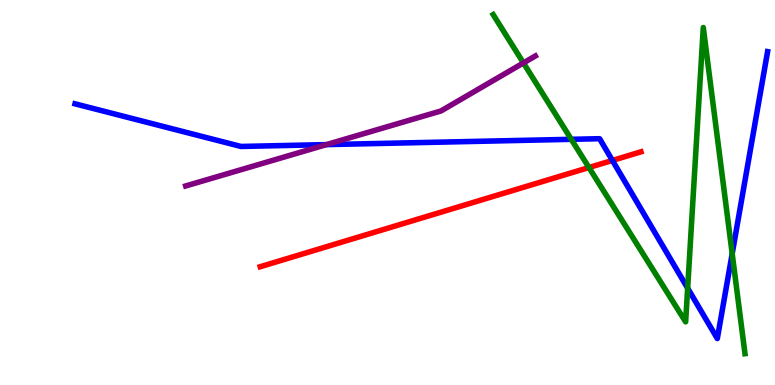[{'lines': ['blue', 'red'], 'intersections': [{'x': 7.9, 'y': 5.83}]}, {'lines': ['green', 'red'], 'intersections': [{'x': 7.6, 'y': 5.65}]}, {'lines': ['purple', 'red'], 'intersections': []}, {'lines': ['blue', 'green'], 'intersections': [{'x': 7.37, 'y': 6.38}, {'x': 8.87, 'y': 2.51}, {'x': 9.45, 'y': 3.41}]}, {'lines': ['blue', 'purple'], 'intersections': [{'x': 4.21, 'y': 6.24}]}, {'lines': ['green', 'purple'], 'intersections': [{'x': 6.75, 'y': 8.37}]}]